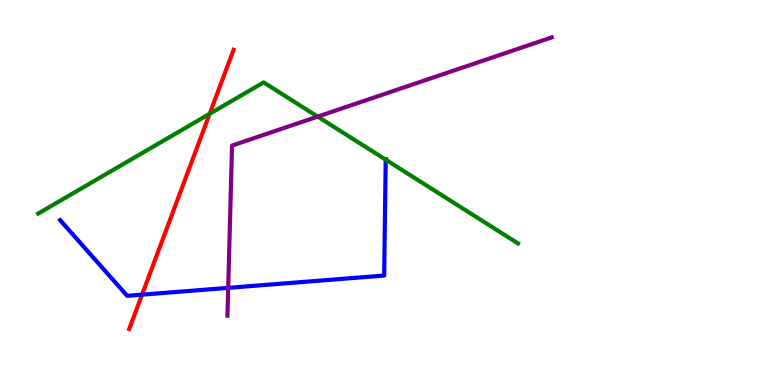[{'lines': ['blue', 'red'], 'intersections': [{'x': 1.83, 'y': 2.35}]}, {'lines': ['green', 'red'], 'intersections': [{'x': 2.71, 'y': 7.04}]}, {'lines': ['purple', 'red'], 'intersections': []}, {'lines': ['blue', 'green'], 'intersections': [{'x': 4.98, 'y': 5.85}]}, {'lines': ['blue', 'purple'], 'intersections': [{'x': 2.94, 'y': 2.52}]}, {'lines': ['green', 'purple'], 'intersections': [{'x': 4.1, 'y': 6.97}]}]